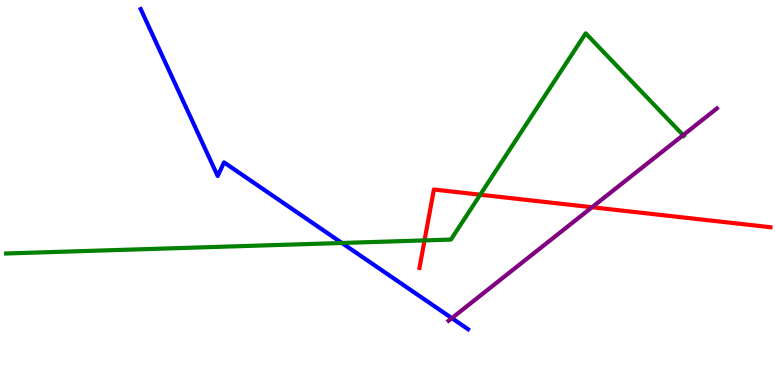[{'lines': ['blue', 'red'], 'intersections': []}, {'lines': ['green', 'red'], 'intersections': [{'x': 5.48, 'y': 3.76}, {'x': 6.2, 'y': 4.94}]}, {'lines': ['purple', 'red'], 'intersections': [{'x': 7.64, 'y': 4.62}]}, {'lines': ['blue', 'green'], 'intersections': [{'x': 4.41, 'y': 3.69}]}, {'lines': ['blue', 'purple'], 'intersections': [{'x': 5.83, 'y': 1.74}]}, {'lines': ['green', 'purple'], 'intersections': [{'x': 8.81, 'y': 6.49}]}]